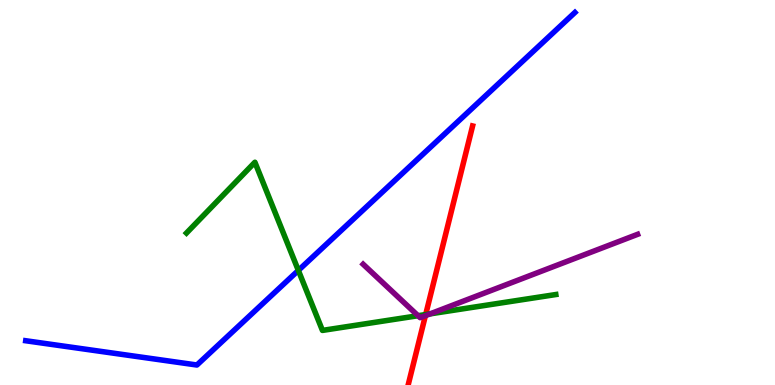[{'lines': ['blue', 'red'], 'intersections': []}, {'lines': ['green', 'red'], 'intersections': [{'x': 5.49, 'y': 1.83}]}, {'lines': ['purple', 'red'], 'intersections': [{'x': 5.49, 'y': 1.8}]}, {'lines': ['blue', 'green'], 'intersections': [{'x': 3.85, 'y': 2.98}]}, {'lines': ['blue', 'purple'], 'intersections': []}, {'lines': ['green', 'purple'], 'intersections': [{'x': 5.39, 'y': 1.8}, {'x': 5.55, 'y': 1.85}]}]